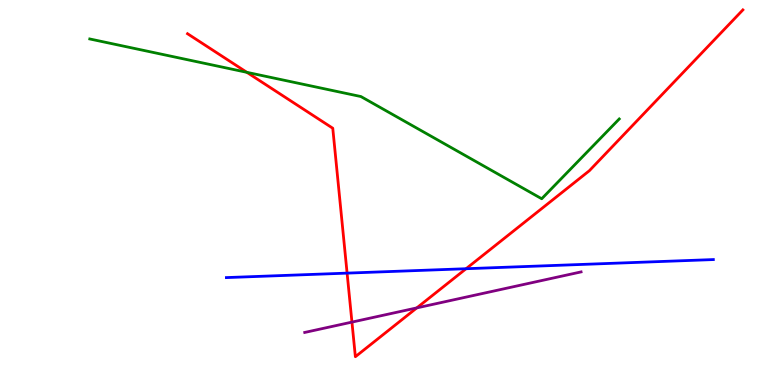[{'lines': ['blue', 'red'], 'intersections': [{'x': 4.48, 'y': 2.91}, {'x': 6.01, 'y': 3.02}]}, {'lines': ['green', 'red'], 'intersections': [{'x': 3.19, 'y': 8.12}]}, {'lines': ['purple', 'red'], 'intersections': [{'x': 4.54, 'y': 1.63}, {'x': 5.38, 'y': 2.0}]}, {'lines': ['blue', 'green'], 'intersections': []}, {'lines': ['blue', 'purple'], 'intersections': []}, {'lines': ['green', 'purple'], 'intersections': []}]